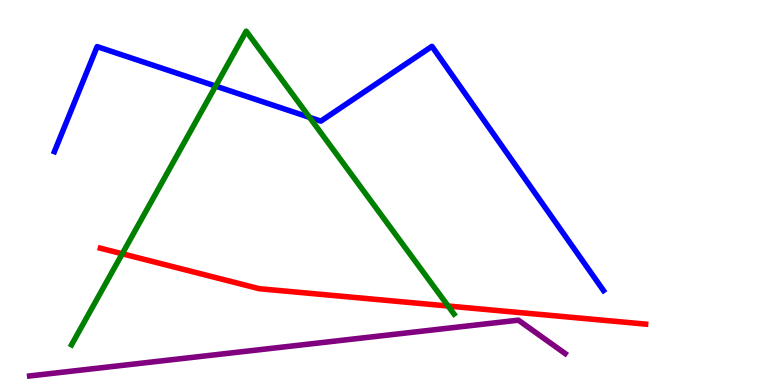[{'lines': ['blue', 'red'], 'intersections': []}, {'lines': ['green', 'red'], 'intersections': [{'x': 1.58, 'y': 3.41}, {'x': 5.78, 'y': 2.05}]}, {'lines': ['purple', 'red'], 'intersections': []}, {'lines': ['blue', 'green'], 'intersections': [{'x': 2.78, 'y': 7.76}, {'x': 3.99, 'y': 6.95}]}, {'lines': ['blue', 'purple'], 'intersections': []}, {'lines': ['green', 'purple'], 'intersections': []}]